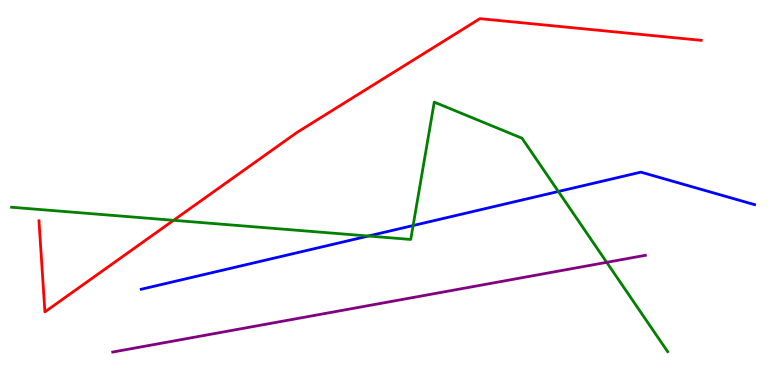[{'lines': ['blue', 'red'], 'intersections': []}, {'lines': ['green', 'red'], 'intersections': [{'x': 2.24, 'y': 4.28}]}, {'lines': ['purple', 'red'], 'intersections': []}, {'lines': ['blue', 'green'], 'intersections': [{'x': 4.75, 'y': 3.87}, {'x': 5.33, 'y': 4.14}, {'x': 7.2, 'y': 5.03}]}, {'lines': ['blue', 'purple'], 'intersections': []}, {'lines': ['green', 'purple'], 'intersections': [{'x': 7.83, 'y': 3.19}]}]